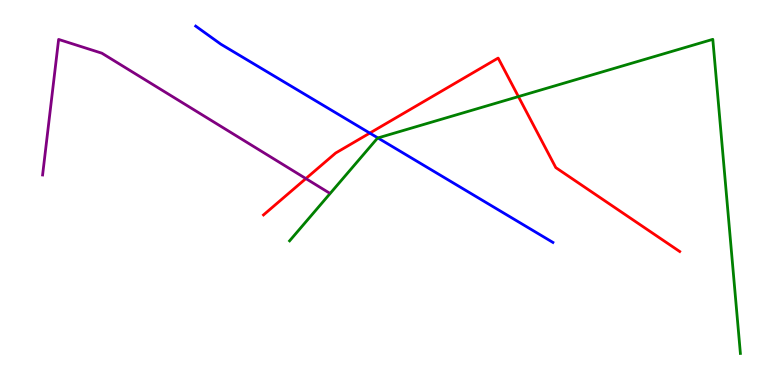[{'lines': ['blue', 'red'], 'intersections': [{'x': 4.77, 'y': 6.54}]}, {'lines': ['green', 'red'], 'intersections': [{'x': 6.69, 'y': 7.49}]}, {'lines': ['purple', 'red'], 'intersections': [{'x': 3.95, 'y': 5.36}]}, {'lines': ['blue', 'green'], 'intersections': [{'x': 4.88, 'y': 6.42}]}, {'lines': ['blue', 'purple'], 'intersections': []}, {'lines': ['green', 'purple'], 'intersections': []}]